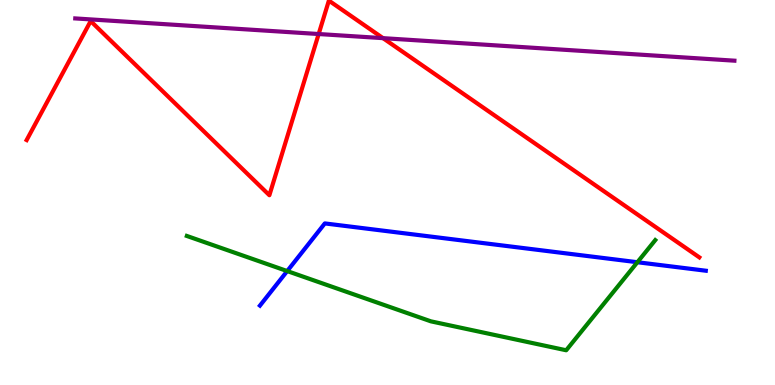[{'lines': ['blue', 'red'], 'intersections': []}, {'lines': ['green', 'red'], 'intersections': []}, {'lines': ['purple', 'red'], 'intersections': [{'x': 4.11, 'y': 9.12}, {'x': 4.94, 'y': 9.01}]}, {'lines': ['blue', 'green'], 'intersections': [{'x': 3.71, 'y': 2.96}, {'x': 8.22, 'y': 3.19}]}, {'lines': ['blue', 'purple'], 'intersections': []}, {'lines': ['green', 'purple'], 'intersections': []}]